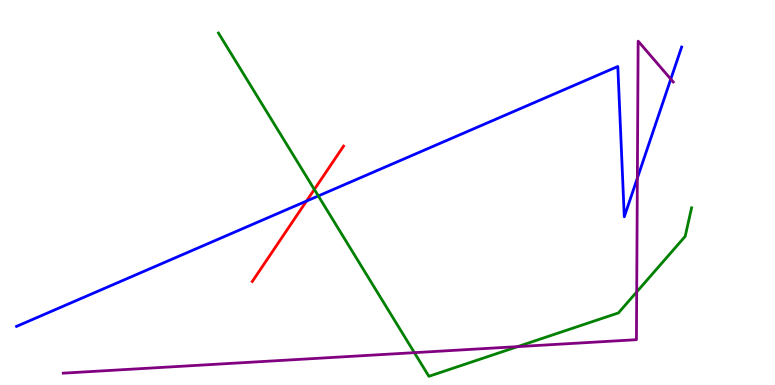[{'lines': ['blue', 'red'], 'intersections': [{'x': 3.96, 'y': 4.78}]}, {'lines': ['green', 'red'], 'intersections': [{'x': 4.06, 'y': 5.08}]}, {'lines': ['purple', 'red'], 'intersections': []}, {'lines': ['blue', 'green'], 'intersections': [{'x': 4.11, 'y': 4.91}]}, {'lines': ['blue', 'purple'], 'intersections': [{'x': 8.22, 'y': 5.37}, {'x': 8.66, 'y': 7.94}]}, {'lines': ['green', 'purple'], 'intersections': [{'x': 5.35, 'y': 0.84}, {'x': 6.68, 'y': 0.997}, {'x': 8.22, 'y': 2.42}]}]